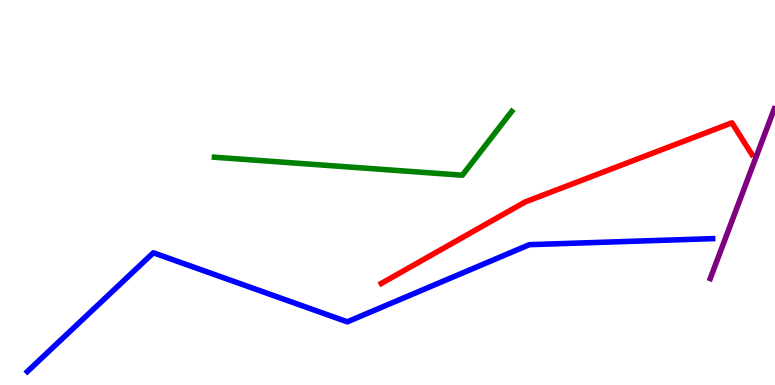[{'lines': ['blue', 'red'], 'intersections': []}, {'lines': ['green', 'red'], 'intersections': []}, {'lines': ['purple', 'red'], 'intersections': []}, {'lines': ['blue', 'green'], 'intersections': []}, {'lines': ['blue', 'purple'], 'intersections': []}, {'lines': ['green', 'purple'], 'intersections': []}]